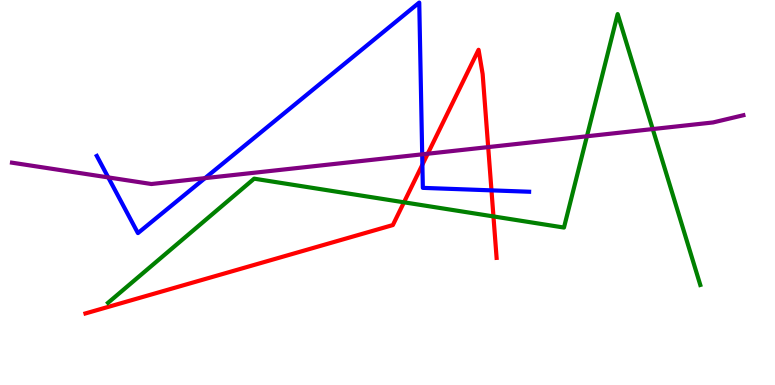[{'lines': ['blue', 'red'], 'intersections': [{'x': 5.45, 'y': 5.72}, {'x': 6.34, 'y': 5.06}]}, {'lines': ['green', 'red'], 'intersections': [{'x': 5.21, 'y': 4.75}, {'x': 6.37, 'y': 4.38}]}, {'lines': ['purple', 'red'], 'intersections': [{'x': 5.52, 'y': 6.01}, {'x': 6.3, 'y': 6.18}]}, {'lines': ['blue', 'green'], 'intersections': []}, {'lines': ['blue', 'purple'], 'intersections': [{'x': 1.4, 'y': 5.39}, {'x': 2.65, 'y': 5.37}, {'x': 5.45, 'y': 5.99}]}, {'lines': ['green', 'purple'], 'intersections': [{'x': 7.57, 'y': 6.46}, {'x': 8.42, 'y': 6.65}]}]